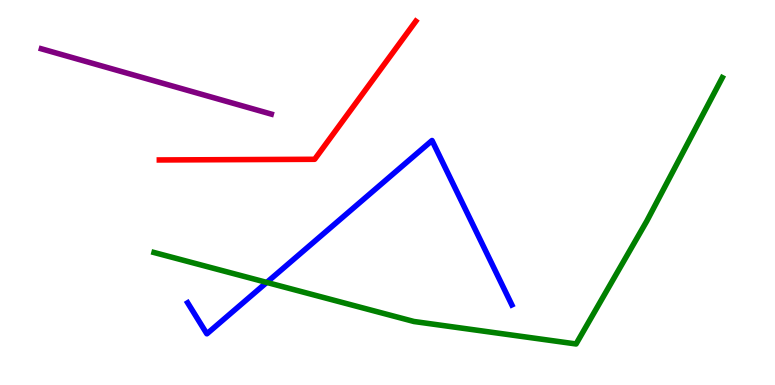[{'lines': ['blue', 'red'], 'intersections': []}, {'lines': ['green', 'red'], 'intersections': []}, {'lines': ['purple', 'red'], 'intersections': []}, {'lines': ['blue', 'green'], 'intersections': [{'x': 3.44, 'y': 2.66}]}, {'lines': ['blue', 'purple'], 'intersections': []}, {'lines': ['green', 'purple'], 'intersections': []}]